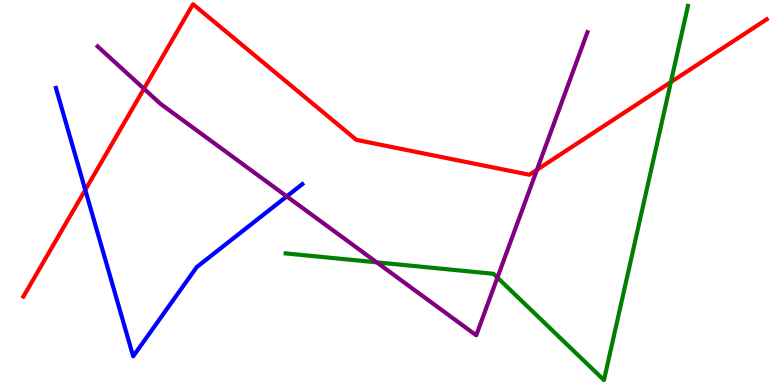[{'lines': ['blue', 'red'], 'intersections': [{'x': 1.1, 'y': 5.07}]}, {'lines': ['green', 'red'], 'intersections': [{'x': 8.66, 'y': 7.87}]}, {'lines': ['purple', 'red'], 'intersections': [{'x': 1.86, 'y': 7.7}, {'x': 6.93, 'y': 5.59}]}, {'lines': ['blue', 'green'], 'intersections': []}, {'lines': ['blue', 'purple'], 'intersections': [{'x': 3.7, 'y': 4.9}]}, {'lines': ['green', 'purple'], 'intersections': [{'x': 4.86, 'y': 3.19}, {'x': 6.42, 'y': 2.79}]}]